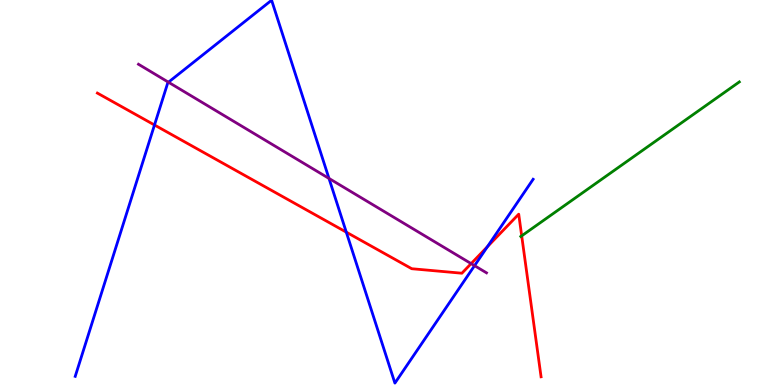[{'lines': ['blue', 'red'], 'intersections': [{'x': 1.99, 'y': 6.75}, {'x': 4.47, 'y': 3.97}, {'x': 6.29, 'y': 3.59}]}, {'lines': ['green', 'red'], 'intersections': [{'x': 6.73, 'y': 3.87}]}, {'lines': ['purple', 'red'], 'intersections': [{'x': 6.08, 'y': 3.15}]}, {'lines': ['blue', 'green'], 'intersections': []}, {'lines': ['blue', 'purple'], 'intersections': [{'x': 2.17, 'y': 7.86}, {'x': 4.25, 'y': 5.37}, {'x': 6.12, 'y': 3.1}]}, {'lines': ['green', 'purple'], 'intersections': []}]